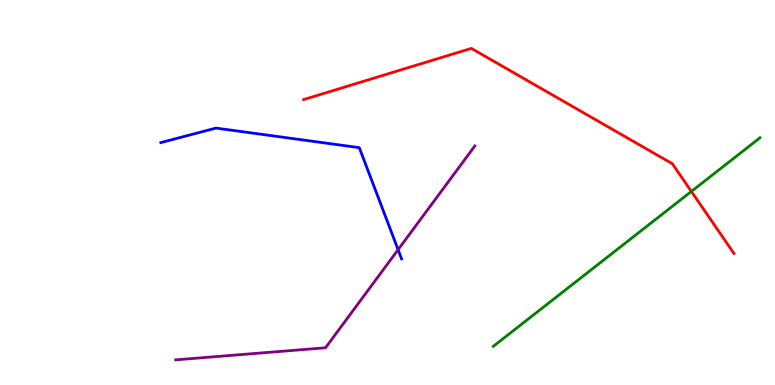[{'lines': ['blue', 'red'], 'intersections': []}, {'lines': ['green', 'red'], 'intersections': [{'x': 8.92, 'y': 5.03}]}, {'lines': ['purple', 'red'], 'intersections': []}, {'lines': ['blue', 'green'], 'intersections': []}, {'lines': ['blue', 'purple'], 'intersections': [{'x': 5.14, 'y': 3.51}]}, {'lines': ['green', 'purple'], 'intersections': []}]